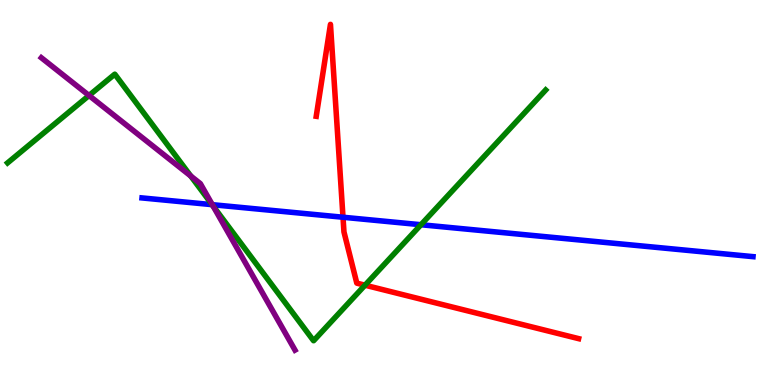[{'lines': ['blue', 'red'], 'intersections': [{'x': 4.43, 'y': 4.36}]}, {'lines': ['green', 'red'], 'intersections': [{'x': 4.71, 'y': 2.59}]}, {'lines': ['purple', 'red'], 'intersections': []}, {'lines': ['blue', 'green'], 'intersections': [{'x': 2.74, 'y': 4.68}, {'x': 5.43, 'y': 4.16}]}, {'lines': ['blue', 'purple'], 'intersections': [{'x': 2.74, 'y': 4.68}]}, {'lines': ['green', 'purple'], 'intersections': [{'x': 1.15, 'y': 7.52}, {'x': 2.46, 'y': 5.43}, {'x': 2.75, 'y': 4.65}]}]